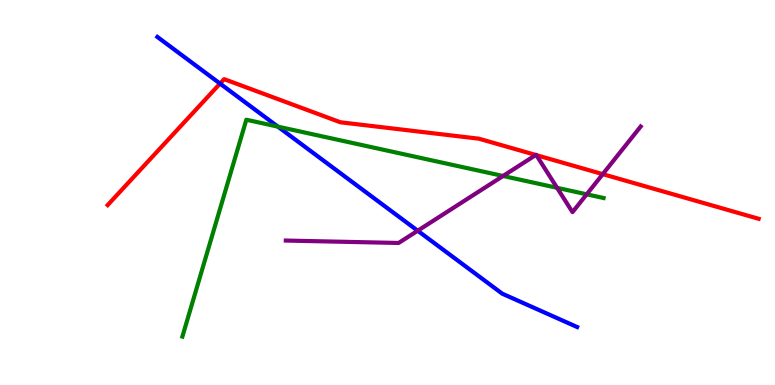[{'lines': ['blue', 'red'], 'intersections': [{'x': 2.84, 'y': 7.83}]}, {'lines': ['green', 'red'], 'intersections': []}, {'lines': ['purple', 'red'], 'intersections': [{'x': 6.91, 'y': 5.97}, {'x': 6.92, 'y': 5.97}, {'x': 7.78, 'y': 5.48}]}, {'lines': ['blue', 'green'], 'intersections': [{'x': 3.59, 'y': 6.71}]}, {'lines': ['blue', 'purple'], 'intersections': [{'x': 5.39, 'y': 4.01}]}, {'lines': ['green', 'purple'], 'intersections': [{'x': 6.49, 'y': 5.43}, {'x': 7.19, 'y': 5.12}, {'x': 7.57, 'y': 4.95}]}]